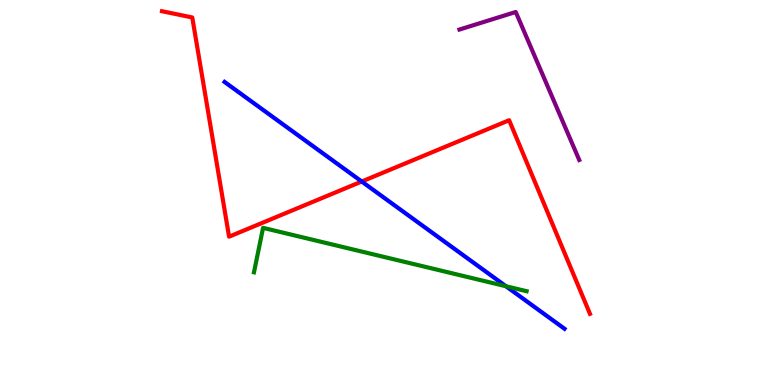[{'lines': ['blue', 'red'], 'intersections': [{'x': 4.67, 'y': 5.29}]}, {'lines': ['green', 'red'], 'intersections': []}, {'lines': ['purple', 'red'], 'intersections': []}, {'lines': ['blue', 'green'], 'intersections': [{'x': 6.53, 'y': 2.57}]}, {'lines': ['blue', 'purple'], 'intersections': []}, {'lines': ['green', 'purple'], 'intersections': []}]